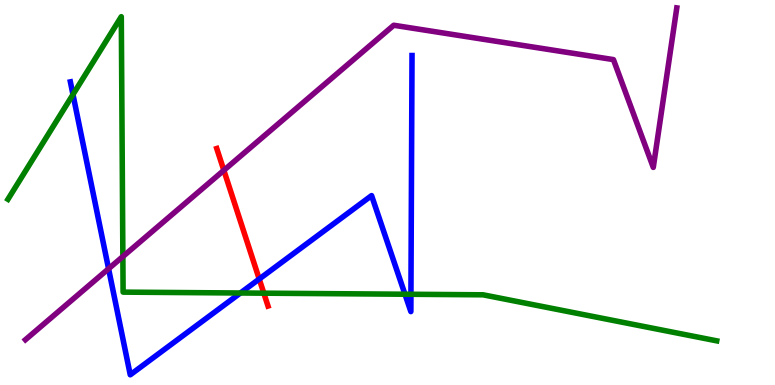[{'lines': ['blue', 'red'], 'intersections': [{'x': 3.34, 'y': 2.75}]}, {'lines': ['green', 'red'], 'intersections': [{'x': 3.4, 'y': 2.39}]}, {'lines': ['purple', 'red'], 'intersections': [{'x': 2.89, 'y': 5.58}]}, {'lines': ['blue', 'green'], 'intersections': [{'x': 0.942, 'y': 7.54}, {'x': 3.1, 'y': 2.39}, {'x': 5.23, 'y': 2.36}, {'x': 5.3, 'y': 2.36}]}, {'lines': ['blue', 'purple'], 'intersections': [{'x': 1.4, 'y': 3.02}]}, {'lines': ['green', 'purple'], 'intersections': [{'x': 1.59, 'y': 3.34}]}]